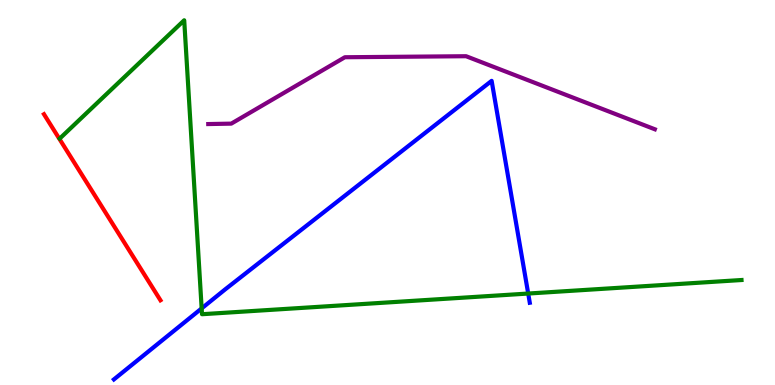[{'lines': ['blue', 'red'], 'intersections': []}, {'lines': ['green', 'red'], 'intersections': []}, {'lines': ['purple', 'red'], 'intersections': []}, {'lines': ['blue', 'green'], 'intersections': [{'x': 2.6, 'y': 1.99}, {'x': 6.82, 'y': 2.38}]}, {'lines': ['blue', 'purple'], 'intersections': []}, {'lines': ['green', 'purple'], 'intersections': []}]